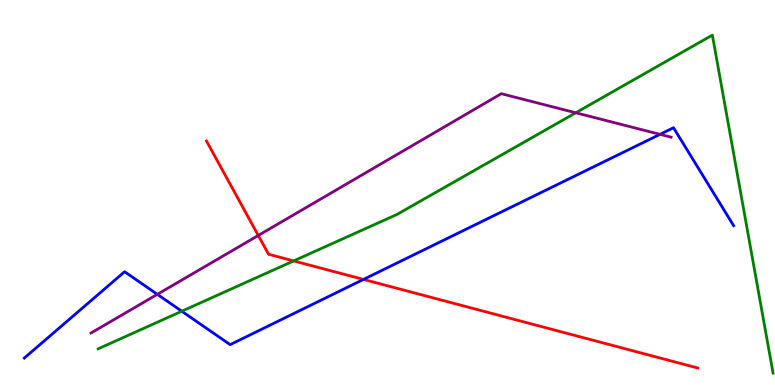[{'lines': ['blue', 'red'], 'intersections': [{'x': 4.69, 'y': 2.74}]}, {'lines': ['green', 'red'], 'intersections': [{'x': 3.79, 'y': 3.22}]}, {'lines': ['purple', 'red'], 'intersections': [{'x': 3.33, 'y': 3.88}]}, {'lines': ['blue', 'green'], 'intersections': [{'x': 2.35, 'y': 1.92}]}, {'lines': ['blue', 'purple'], 'intersections': [{'x': 2.03, 'y': 2.35}, {'x': 8.52, 'y': 6.51}]}, {'lines': ['green', 'purple'], 'intersections': [{'x': 7.43, 'y': 7.07}]}]